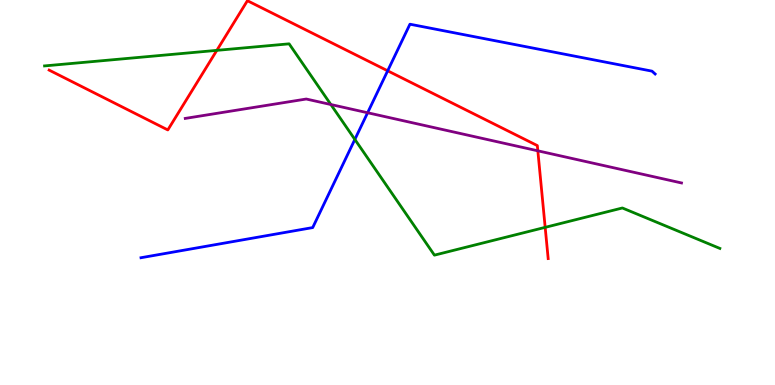[{'lines': ['blue', 'red'], 'intersections': [{'x': 5.0, 'y': 8.16}]}, {'lines': ['green', 'red'], 'intersections': [{'x': 2.8, 'y': 8.69}, {'x': 7.03, 'y': 4.09}]}, {'lines': ['purple', 'red'], 'intersections': [{'x': 6.94, 'y': 6.08}]}, {'lines': ['blue', 'green'], 'intersections': [{'x': 4.58, 'y': 6.38}]}, {'lines': ['blue', 'purple'], 'intersections': [{'x': 4.74, 'y': 7.07}]}, {'lines': ['green', 'purple'], 'intersections': [{'x': 4.27, 'y': 7.29}]}]